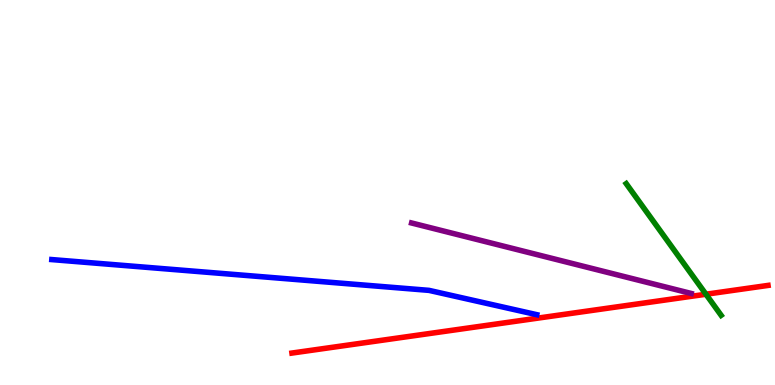[{'lines': ['blue', 'red'], 'intersections': []}, {'lines': ['green', 'red'], 'intersections': [{'x': 9.11, 'y': 2.36}]}, {'lines': ['purple', 'red'], 'intersections': []}, {'lines': ['blue', 'green'], 'intersections': []}, {'lines': ['blue', 'purple'], 'intersections': []}, {'lines': ['green', 'purple'], 'intersections': []}]